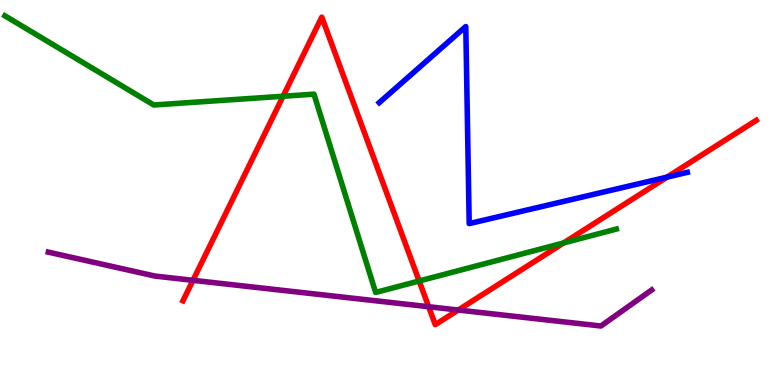[{'lines': ['blue', 'red'], 'intersections': [{'x': 8.61, 'y': 5.4}]}, {'lines': ['green', 'red'], 'intersections': [{'x': 3.65, 'y': 7.5}, {'x': 5.41, 'y': 2.7}, {'x': 7.27, 'y': 3.69}]}, {'lines': ['purple', 'red'], 'intersections': [{'x': 2.49, 'y': 2.72}, {'x': 5.53, 'y': 2.03}, {'x': 5.91, 'y': 1.95}]}, {'lines': ['blue', 'green'], 'intersections': []}, {'lines': ['blue', 'purple'], 'intersections': []}, {'lines': ['green', 'purple'], 'intersections': []}]